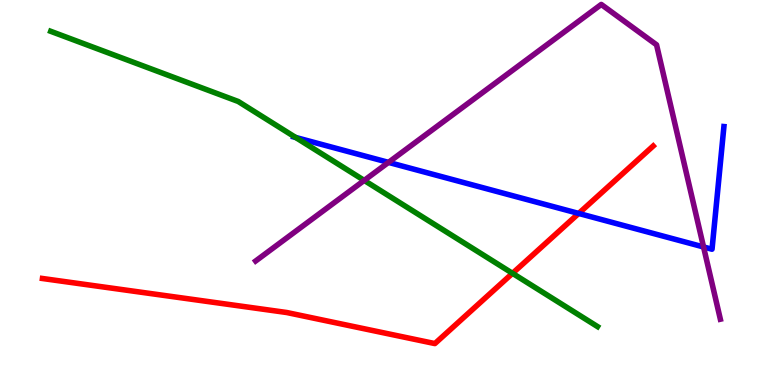[{'lines': ['blue', 'red'], 'intersections': [{'x': 7.47, 'y': 4.46}]}, {'lines': ['green', 'red'], 'intersections': [{'x': 6.61, 'y': 2.9}]}, {'lines': ['purple', 'red'], 'intersections': []}, {'lines': ['blue', 'green'], 'intersections': [{'x': 3.81, 'y': 6.43}]}, {'lines': ['blue', 'purple'], 'intersections': [{'x': 5.01, 'y': 5.78}, {'x': 9.08, 'y': 3.59}]}, {'lines': ['green', 'purple'], 'intersections': [{'x': 4.7, 'y': 5.31}]}]